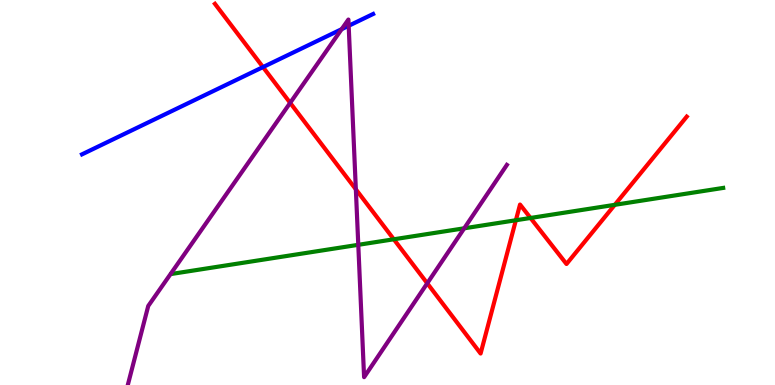[{'lines': ['blue', 'red'], 'intersections': [{'x': 3.39, 'y': 8.26}]}, {'lines': ['green', 'red'], 'intersections': [{'x': 5.08, 'y': 3.78}, {'x': 6.66, 'y': 4.28}, {'x': 6.85, 'y': 4.34}, {'x': 7.93, 'y': 4.68}]}, {'lines': ['purple', 'red'], 'intersections': [{'x': 3.74, 'y': 7.33}, {'x': 4.59, 'y': 5.08}, {'x': 5.51, 'y': 2.64}]}, {'lines': ['blue', 'green'], 'intersections': []}, {'lines': ['blue', 'purple'], 'intersections': [{'x': 4.41, 'y': 9.24}, {'x': 4.5, 'y': 9.33}]}, {'lines': ['green', 'purple'], 'intersections': [{'x': 4.62, 'y': 3.64}, {'x': 5.99, 'y': 4.07}]}]